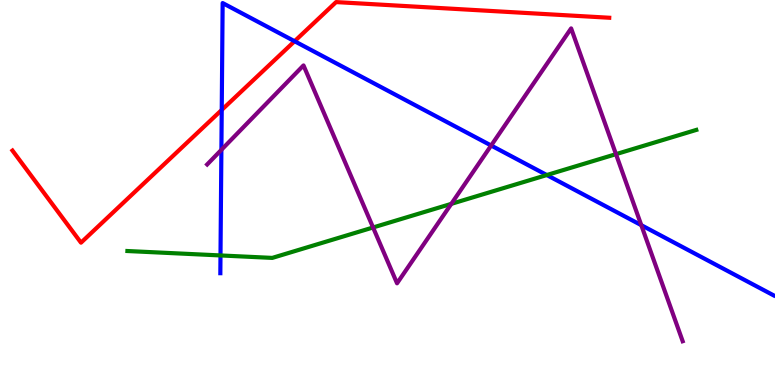[{'lines': ['blue', 'red'], 'intersections': [{'x': 2.86, 'y': 7.14}, {'x': 3.8, 'y': 8.93}]}, {'lines': ['green', 'red'], 'intersections': []}, {'lines': ['purple', 'red'], 'intersections': []}, {'lines': ['blue', 'green'], 'intersections': [{'x': 2.85, 'y': 3.37}, {'x': 7.06, 'y': 5.45}]}, {'lines': ['blue', 'purple'], 'intersections': [{'x': 2.86, 'y': 6.11}, {'x': 6.34, 'y': 6.22}, {'x': 8.27, 'y': 4.15}]}, {'lines': ['green', 'purple'], 'intersections': [{'x': 4.81, 'y': 4.09}, {'x': 5.82, 'y': 4.7}, {'x': 7.95, 'y': 6.0}]}]